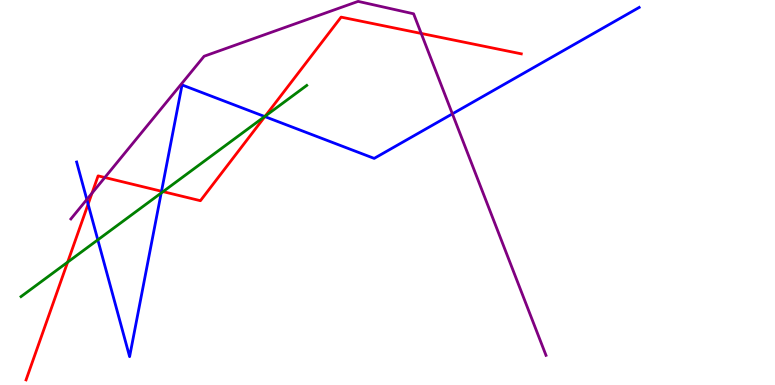[{'lines': ['blue', 'red'], 'intersections': [{'x': 1.14, 'y': 4.7}, {'x': 2.08, 'y': 5.03}, {'x': 3.42, 'y': 6.97}]}, {'lines': ['green', 'red'], 'intersections': [{'x': 0.873, 'y': 3.19}, {'x': 2.1, 'y': 5.02}, {'x': 3.42, 'y': 6.98}]}, {'lines': ['purple', 'red'], 'intersections': [{'x': 1.19, 'y': 4.98}, {'x': 1.35, 'y': 5.39}, {'x': 5.44, 'y': 9.13}]}, {'lines': ['blue', 'green'], 'intersections': [{'x': 1.26, 'y': 3.77}, {'x': 2.08, 'y': 4.99}, {'x': 3.42, 'y': 6.97}]}, {'lines': ['blue', 'purple'], 'intersections': [{'x': 1.12, 'y': 4.82}, {'x': 5.84, 'y': 7.04}]}, {'lines': ['green', 'purple'], 'intersections': []}]